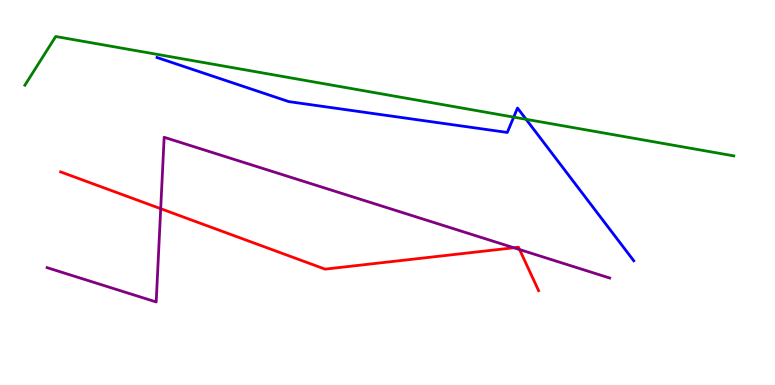[{'lines': ['blue', 'red'], 'intersections': []}, {'lines': ['green', 'red'], 'intersections': []}, {'lines': ['purple', 'red'], 'intersections': [{'x': 2.07, 'y': 4.58}, {'x': 6.63, 'y': 3.56}, {'x': 6.7, 'y': 3.52}]}, {'lines': ['blue', 'green'], 'intersections': [{'x': 6.63, 'y': 6.96}, {'x': 6.79, 'y': 6.9}]}, {'lines': ['blue', 'purple'], 'intersections': []}, {'lines': ['green', 'purple'], 'intersections': []}]